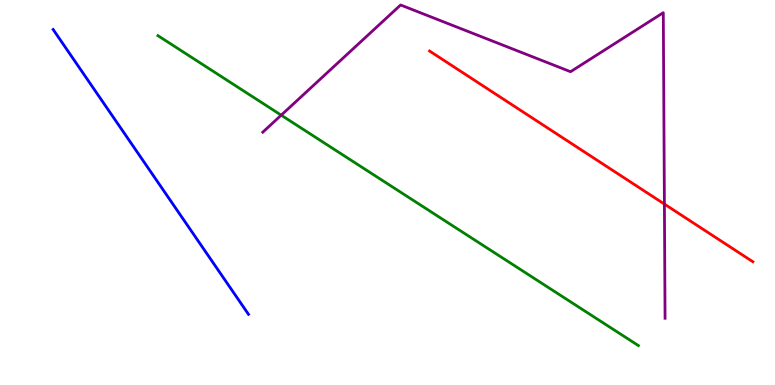[{'lines': ['blue', 'red'], 'intersections': []}, {'lines': ['green', 'red'], 'intersections': []}, {'lines': ['purple', 'red'], 'intersections': [{'x': 8.57, 'y': 4.7}]}, {'lines': ['blue', 'green'], 'intersections': []}, {'lines': ['blue', 'purple'], 'intersections': []}, {'lines': ['green', 'purple'], 'intersections': [{'x': 3.63, 'y': 7.01}]}]